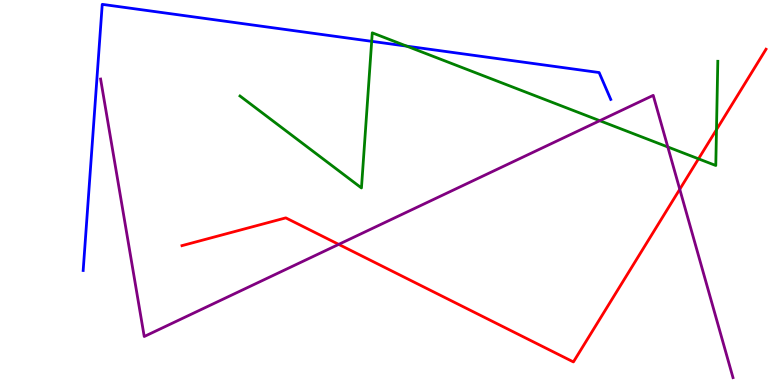[{'lines': ['blue', 'red'], 'intersections': []}, {'lines': ['green', 'red'], 'intersections': [{'x': 9.01, 'y': 5.87}, {'x': 9.24, 'y': 6.63}]}, {'lines': ['purple', 'red'], 'intersections': [{'x': 4.37, 'y': 3.65}, {'x': 8.77, 'y': 5.08}]}, {'lines': ['blue', 'green'], 'intersections': [{'x': 4.8, 'y': 8.93}, {'x': 5.25, 'y': 8.8}]}, {'lines': ['blue', 'purple'], 'intersections': []}, {'lines': ['green', 'purple'], 'intersections': [{'x': 7.74, 'y': 6.87}, {'x': 8.62, 'y': 6.18}]}]